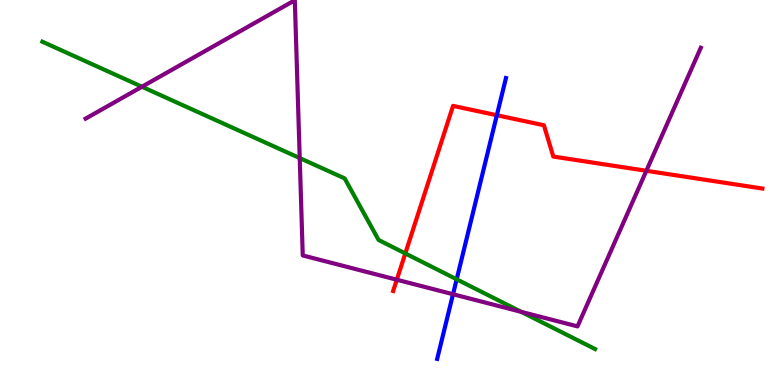[{'lines': ['blue', 'red'], 'intersections': [{'x': 6.41, 'y': 7.01}]}, {'lines': ['green', 'red'], 'intersections': [{'x': 5.23, 'y': 3.42}]}, {'lines': ['purple', 'red'], 'intersections': [{'x': 5.12, 'y': 2.73}, {'x': 8.34, 'y': 5.56}]}, {'lines': ['blue', 'green'], 'intersections': [{'x': 5.89, 'y': 2.75}]}, {'lines': ['blue', 'purple'], 'intersections': [{'x': 5.85, 'y': 2.36}]}, {'lines': ['green', 'purple'], 'intersections': [{'x': 1.83, 'y': 7.75}, {'x': 3.87, 'y': 5.89}, {'x': 6.73, 'y': 1.9}]}]